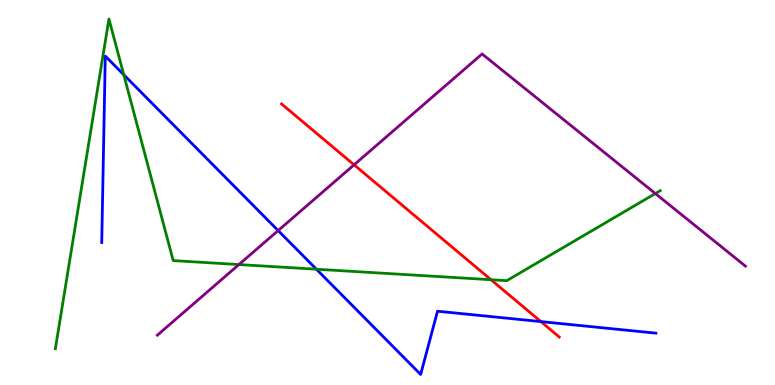[{'lines': ['blue', 'red'], 'intersections': [{'x': 6.98, 'y': 1.65}]}, {'lines': ['green', 'red'], 'intersections': [{'x': 6.34, 'y': 2.73}]}, {'lines': ['purple', 'red'], 'intersections': [{'x': 4.57, 'y': 5.72}]}, {'lines': ['blue', 'green'], 'intersections': [{'x': 1.6, 'y': 8.06}, {'x': 4.08, 'y': 3.01}]}, {'lines': ['blue', 'purple'], 'intersections': [{'x': 3.59, 'y': 4.01}]}, {'lines': ['green', 'purple'], 'intersections': [{'x': 3.08, 'y': 3.13}, {'x': 8.46, 'y': 4.97}]}]